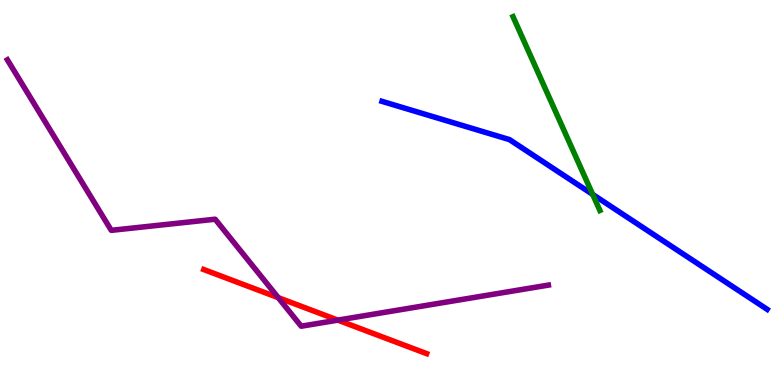[{'lines': ['blue', 'red'], 'intersections': []}, {'lines': ['green', 'red'], 'intersections': []}, {'lines': ['purple', 'red'], 'intersections': [{'x': 3.59, 'y': 2.27}, {'x': 4.36, 'y': 1.69}]}, {'lines': ['blue', 'green'], 'intersections': [{'x': 7.65, 'y': 4.95}]}, {'lines': ['blue', 'purple'], 'intersections': []}, {'lines': ['green', 'purple'], 'intersections': []}]